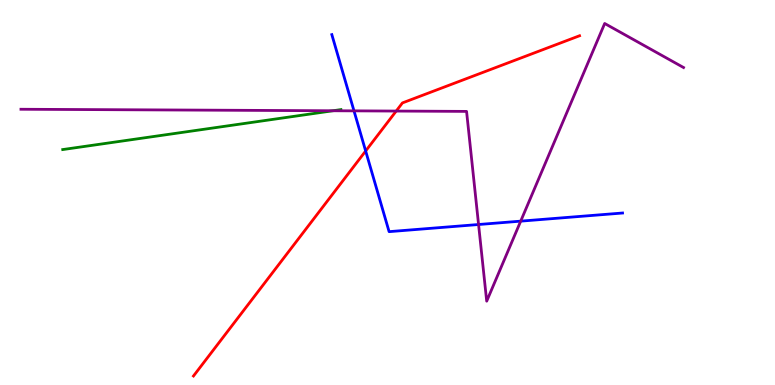[{'lines': ['blue', 'red'], 'intersections': [{'x': 4.72, 'y': 6.08}]}, {'lines': ['green', 'red'], 'intersections': []}, {'lines': ['purple', 'red'], 'intersections': [{'x': 5.11, 'y': 7.12}]}, {'lines': ['blue', 'green'], 'intersections': []}, {'lines': ['blue', 'purple'], 'intersections': [{'x': 4.57, 'y': 7.12}, {'x': 6.18, 'y': 4.17}, {'x': 6.72, 'y': 4.26}]}, {'lines': ['green', 'purple'], 'intersections': [{'x': 4.3, 'y': 7.12}]}]